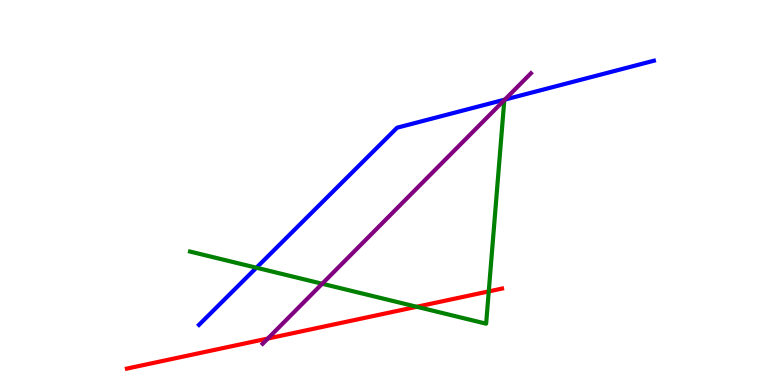[{'lines': ['blue', 'red'], 'intersections': []}, {'lines': ['green', 'red'], 'intersections': [{'x': 5.38, 'y': 2.03}, {'x': 6.31, 'y': 2.43}]}, {'lines': ['purple', 'red'], 'intersections': [{'x': 3.46, 'y': 1.21}]}, {'lines': ['blue', 'green'], 'intersections': [{'x': 3.31, 'y': 3.05}]}, {'lines': ['blue', 'purple'], 'intersections': [{'x': 6.51, 'y': 7.41}]}, {'lines': ['green', 'purple'], 'intersections': [{'x': 4.16, 'y': 2.63}]}]